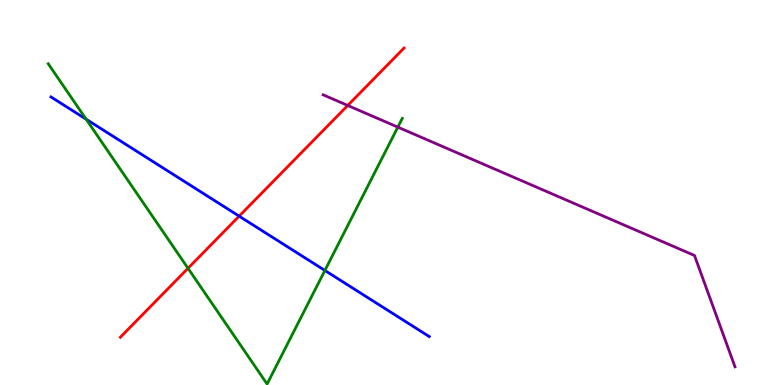[{'lines': ['blue', 'red'], 'intersections': [{'x': 3.09, 'y': 4.39}]}, {'lines': ['green', 'red'], 'intersections': [{'x': 2.43, 'y': 3.03}]}, {'lines': ['purple', 'red'], 'intersections': [{'x': 4.49, 'y': 7.26}]}, {'lines': ['blue', 'green'], 'intersections': [{'x': 1.11, 'y': 6.9}, {'x': 4.19, 'y': 2.97}]}, {'lines': ['blue', 'purple'], 'intersections': []}, {'lines': ['green', 'purple'], 'intersections': [{'x': 5.13, 'y': 6.7}]}]